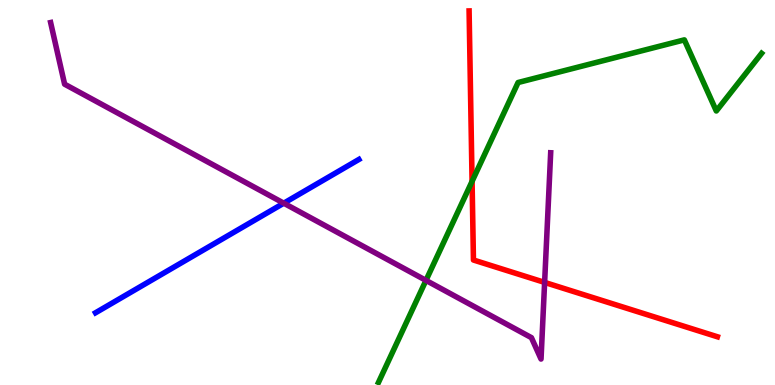[{'lines': ['blue', 'red'], 'intersections': []}, {'lines': ['green', 'red'], 'intersections': [{'x': 6.09, 'y': 5.29}]}, {'lines': ['purple', 'red'], 'intersections': [{'x': 7.03, 'y': 2.66}]}, {'lines': ['blue', 'green'], 'intersections': []}, {'lines': ['blue', 'purple'], 'intersections': [{'x': 3.66, 'y': 4.72}]}, {'lines': ['green', 'purple'], 'intersections': [{'x': 5.5, 'y': 2.72}]}]